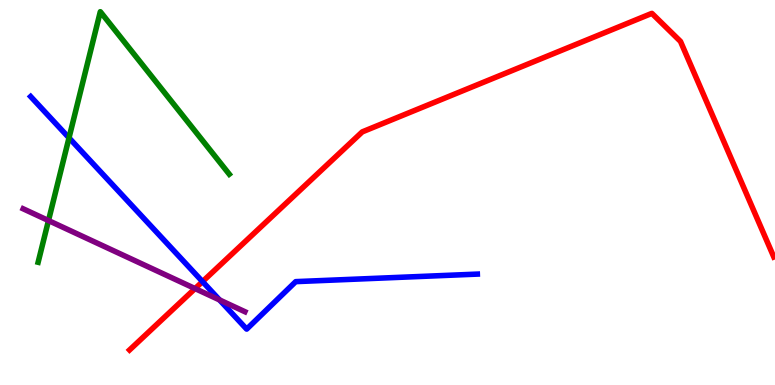[{'lines': ['blue', 'red'], 'intersections': [{'x': 2.61, 'y': 2.69}]}, {'lines': ['green', 'red'], 'intersections': []}, {'lines': ['purple', 'red'], 'intersections': [{'x': 2.52, 'y': 2.5}]}, {'lines': ['blue', 'green'], 'intersections': [{'x': 0.89, 'y': 6.42}]}, {'lines': ['blue', 'purple'], 'intersections': [{'x': 2.83, 'y': 2.21}]}, {'lines': ['green', 'purple'], 'intersections': [{'x': 0.626, 'y': 4.27}]}]